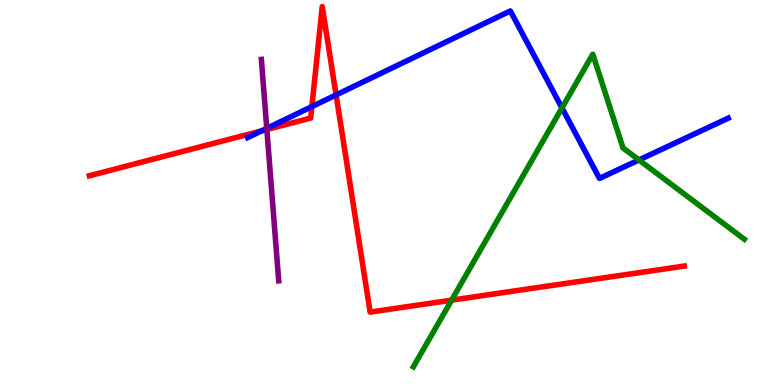[{'lines': ['blue', 'red'], 'intersections': [{'x': 3.37, 'y': 6.6}, {'x': 4.02, 'y': 7.23}, {'x': 4.34, 'y': 7.53}]}, {'lines': ['green', 'red'], 'intersections': [{'x': 5.83, 'y': 2.2}]}, {'lines': ['purple', 'red'], 'intersections': [{'x': 3.44, 'y': 6.64}]}, {'lines': ['blue', 'green'], 'intersections': [{'x': 7.25, 'y': 7.2}, {'x': 8.24, 'y': 5.85}]}, {'lines': ['blue', 'purple'], 'intersections': [{'x': 3.44, 'y': 6.67}]}, {'lines': ['green', 'purple'], 'intersections': []}]